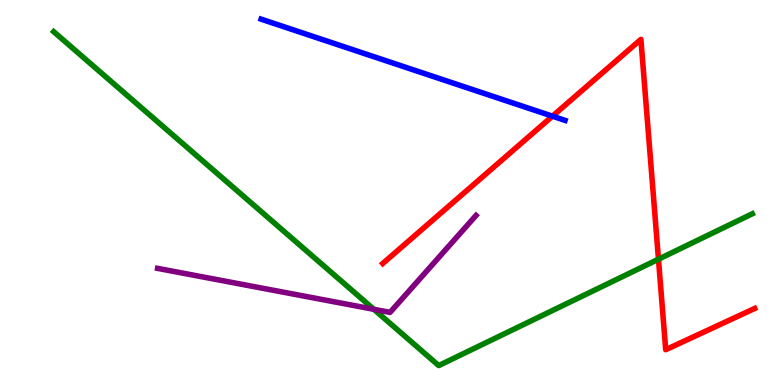[{'lines': ['blue', 'red'], 'intersections': [{'x': 7.13, 'y': 6.98}]}, {'lines': ['green', 'red'], 'intersections': [{'x': 8.5, 'y': 3.27}]}, {'lines': ['purple', 'red'], 'intersections': []}, {'lines': ['blue', 'green'], 'intersections': []}, {'lines': ['blue', 'purple'], 'intersections': []}, {'lines': ['green', 'purple'], 'intersections': [{'x': 4.82, 'y': 1.97}]}]